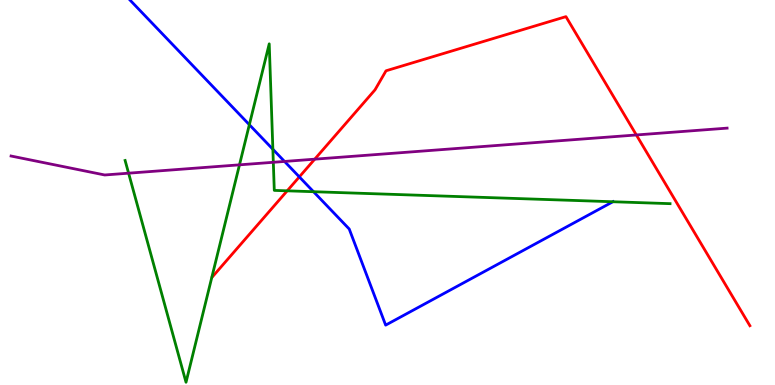[{'lines': ['blue', 'red'], 'intersections': [{'x': 3.86, 'y': 5.41}]}, {'lines': ['green', 'red'], 'intersections': [{'x': 3.71, 'y': 5.04}]}, {'lines': ['purple', 'red'], 'intersections': [{'x': 4.06, 'y': 5.87}, {'x': 8.21, 'y': 6.49}]}, {'lines': ['blue', 'green'], 'intersections': [{'x': 3.22, 'y': 6.76}, {'x': 3.52, 'y': 6.12}, {'x': 4.05, 'y': 5.02}, {'x': 7.91, 'y': 4.76}]}, {'lines': ['blue', 'purple'], 'intersections': [{'x': 3.67, 'y': 5.81}]}, {'lines': ['green', 'purple'], 'intersections': [{'x': 1.66, 'y': 5.5}, {'x': 3.09, 'y': 5.72}, {'x': 3.53, 'y': 5.78}]}]